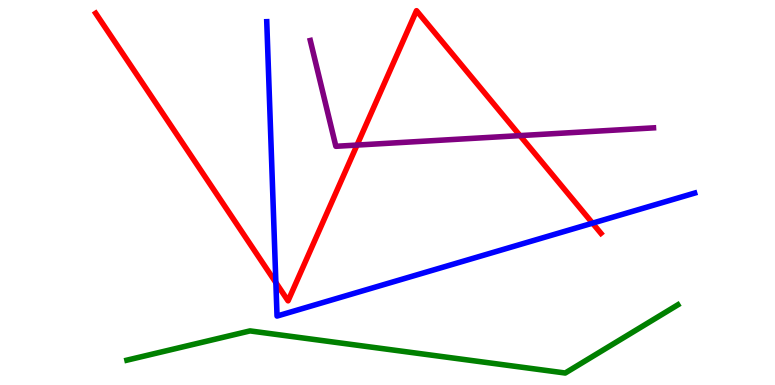[{'lines': ['blue', 'red'], 'intersections': [{'x': 3.56, 'y': 2.66}, {'x': 7.65, 'y': 4.2}]}, {'lines': ['green', 'red'], 'intersections': []}, {'lines': ['purple', 'red'], 'intersections': [{'x': 4.61, 'y': 6.23}, {'x': 6.71, 'y': 6.48}]}, {'lines': ['blue', 'green'], 'intersections': []}, {'lines': ['blue', 'purple'], 'intersections': []}, {'lines': ['green', 'purple'], 'intersections': []}]